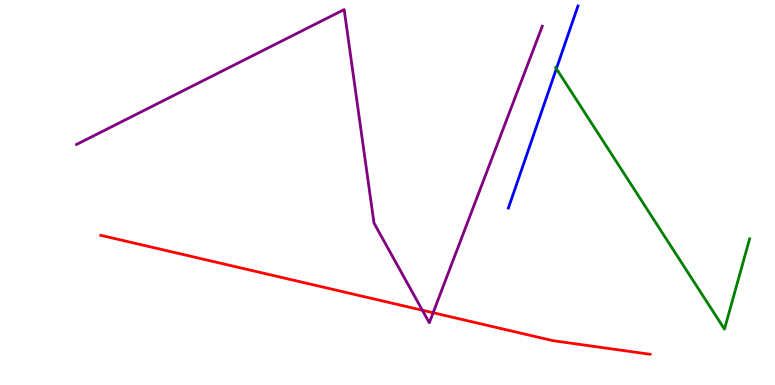[{'lines': ['blue', 'red'], 'intersections': []}, {'lines': ['green', 'red'], 'intersections': []}, {'lines': ['purple', 'red'], 'intersections': [{'x': 5.45, 'y': 1.94}, {'x': 5.59, 'y': 1.88}]}, {'lines': ['blue', 'green'], 'intersections': [{'x': 7.18, 'y': 8.22}]}, {'lines': ['blue', 'purple'], 'intersections': []}, {'lines': ['green', 'purple'], 'intersections': []}]